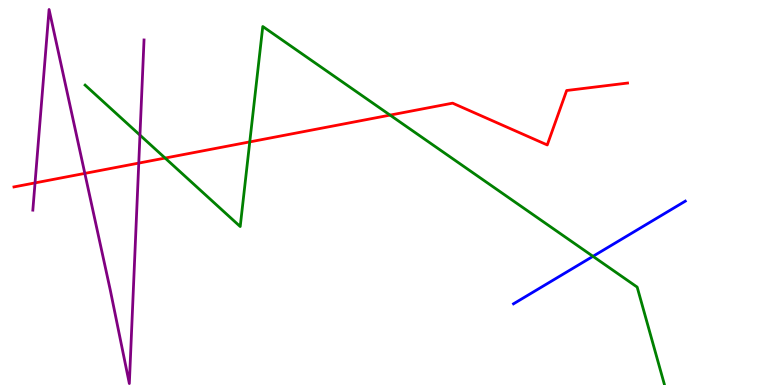[{'lines': ['blue', 'red'], 'intersections': []}, {'lines': ['green', 'red'], 'intersections': [{'x': 2.13, 'y': 5.89}, {'x': 3.22, 'y': 6.31}, {'x': 5.03, 'y': 7.01}]}, {'lines': ['purple', 'red'], 'intersections': [{'x': 0.452, 'y': 5.25}, {'x': 1.09, 'y': 5.5}, {'x': 1.79, 'y': 5.76}]}, {'lines': ['blue', 'green'], 'intersections': [{'x': 7.65, 'y': 3.34}]}, {'lines': ['blue', 'purple'], 'intersections': []}, {'lines': ['green', 'purple'], 'intersections': [{'x': 1.81, 'y': 6.49}]}]